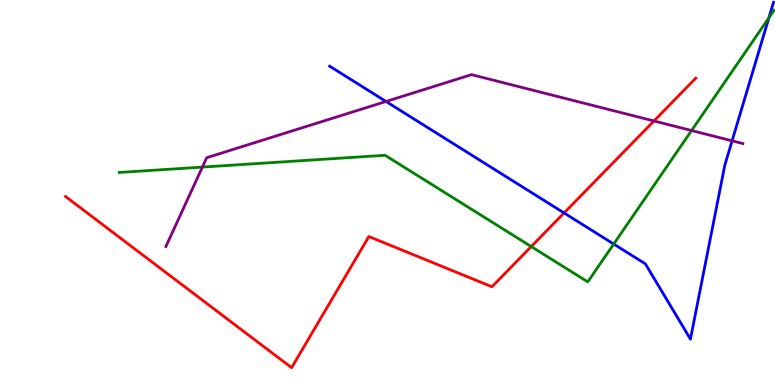[{'lines': ['blue', 'red'], 'intersections': [{'x': 7.28, 'y': 4.47}]}, {'lines': ['green', 'red'], 'intersections': [{'x': 6.85, 'y': 3.6}]}, {'lines': ['purple', 'red'], 'intersections': [{'x': 8.44, 'y': 6.86}]}, {'lines': ['blue', 'green'], 'intersections': [{'x': 7.92, 'y': 3.66}, {'x': 9.92, 'y': 9.54}]}, {'lines': ['blue', 'purple'], 'intersections': [{'x': 4.98, 'y': 7.36}, {'x': 9.45, 'y': 6.34}]}, {'lines': ['green', 'purple'], 'intersections': [{'x': 2.61, 'y': 5.66}, {'x': 8.92, 'y': 6.61}]}]